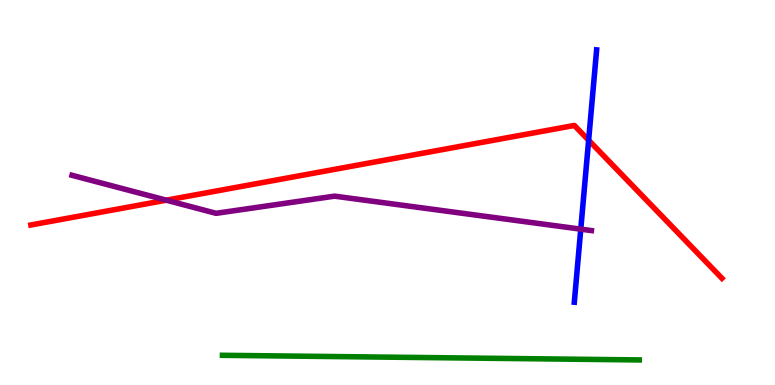[{'lines': ['blue', 'red'], 'intersections': [{'x': 7.6, 'y': 6.36}]}, {'lines': ['green', 'red'], 'intersections': []}, {'lines': ['purple', 'red'], 'intersections': [{'x': 2.15, 'y': 4.8}]}, {'lines': ['blue', 'green'], 'intersections': []}, {'lines': ['blue', 'purple'], 'intersections': [{'x': 7.49, 'y': 4.05}]}, {'lines': ['green', 'purple'], 'intersections': []}]